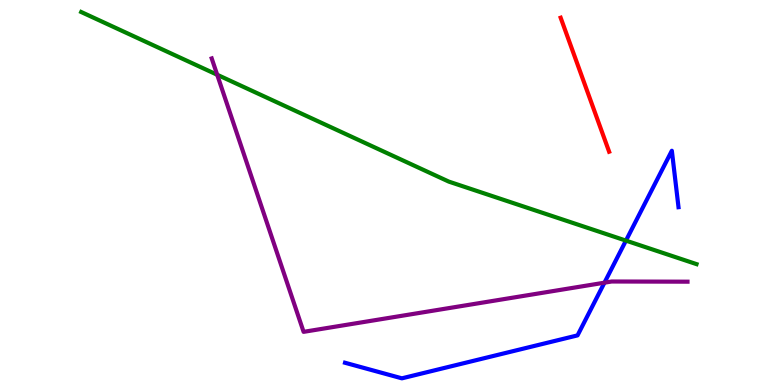[{'lines': ['blue', 'red'], 'intersections': []}, {'lines': ['green', 'red'], 'intersections': []}, {'lines': ['purple', 'red'], 'intersections': []}, {'lines': ['blue', 'green'], 'intersections': [{'x': 8.08, 'y': 3.75}]}, {'lines': ['blue', 'purple'], 'intersections': [{'x': 7.8, 'y': 2.66}]}, {'lines': ['green', 'purple'], 'intersections': [{'x': 2.8, 'y': 8.06}]}]